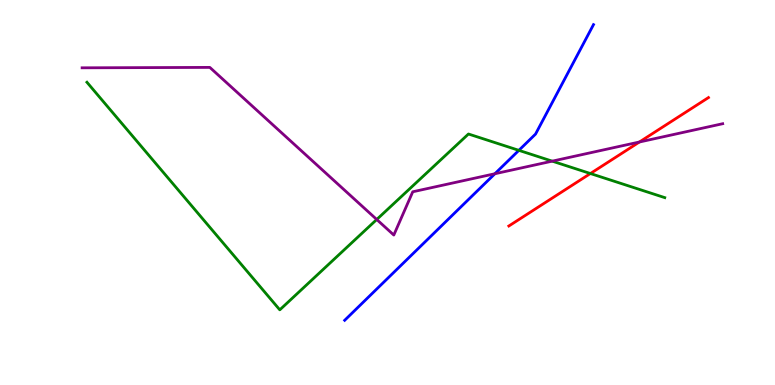[{'lines': ['blue', 'red'], 'intersections': []}, {'lines': ['green', 'red'], 'intersections': [{'x': 7.62, 'y': 5.49}]}, {'lines': ['purple', 'red'], 'intersections': [{'x': 8.25, 'y': 6.31}]}, {'lines': ['blue', 'green'], 'intersections': [{'x': 6.7, 'y': 6.09}]}, {'lines': ['blue', 'purple'], 'intersections': [{'x': 6.39, 'y': 5.49}]}, {'lines': ['green', 'purple'], 'intersections': [{'x': 4.86, 'y': 4.3}, {'x': 7.13, 'y': 5.81}]}]